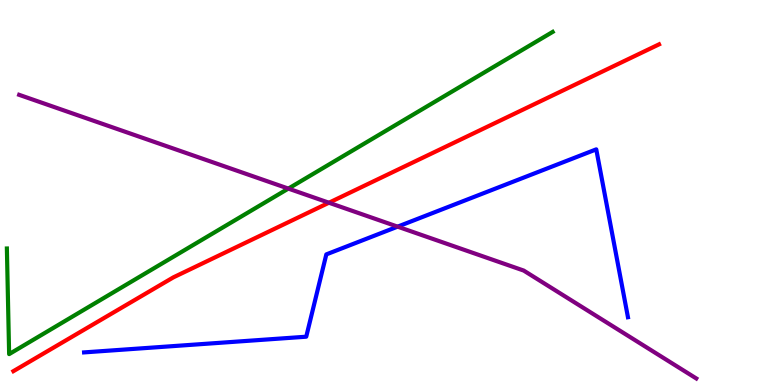[{'lines': ['blue', 'red'], 'intersections': []}, {'lines': ['green', 'red'], 'intersections': []}, {'lines': ['purple', 'red'], 'intersections': [{'x': 4.24, 'y': 4.73}]}, {'lines': ['blue', 'green'], 'intersections': []}, {'lines': ['blue', 'purple'], 'intersections': [{'x': 5.13, 'y': 4.11}]}, {'lines': ['green', 'purple'], 'intersections': [{'x': 3.72, 'y': 5.1}]}]